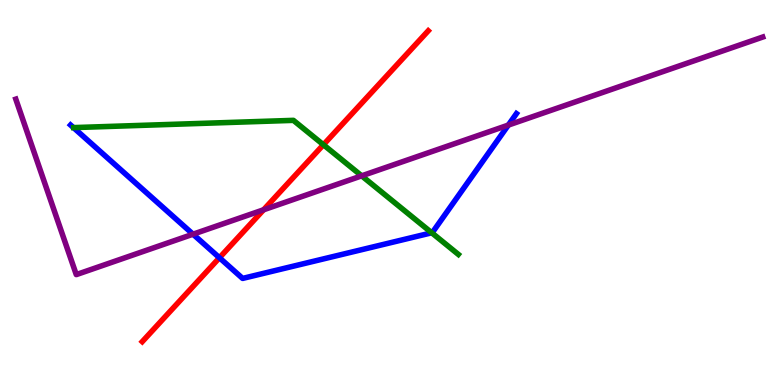[{'lines': ['blue', 'red'], 'intersections': [{'x': 2.83, 'y': 3.31}]}, {'lines': ['green', 'red'], 'intersections': [{'x': 4.17, 'y': 6.24}]}, {'lines': ['purple', 'red'], 'intersections': [{'x': 3.4, 'y': 4.55}]}, {'lines': ['blue', 'green'], 'intersections': [{'x': 5.57, 'y': 3.95}]}, {'lines': ['blue', 'purple'], 'intersections': [{'x': 2.49, 'y': 3.92}, {'x': 6.56, 'y': 6.75}]}, {'lines': ['green', 'purple'], 'intersections': [{'x': 4.67, 'y': 5.43}]}]